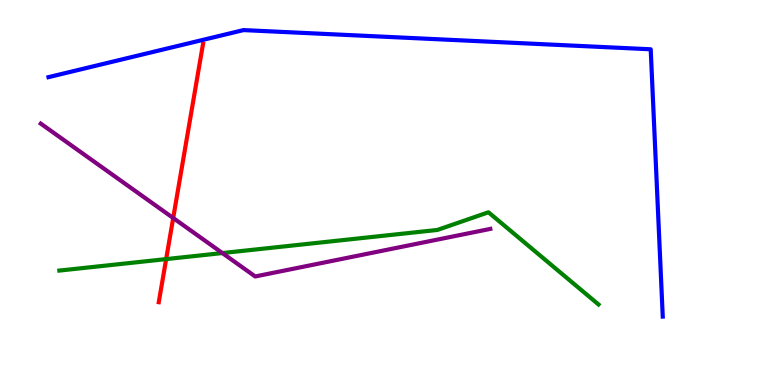[{'lines': ['blue', 'red'], 'intersections': []}, {'lines': ['green', 'red'], 'intersections': [{'x': 2.14, 'y': 3.27}]}, {'lines': ['purple', 'red'], 'intersections': [{'x': 2.23, 'y': 4.34}]}, {'lines': ['blue', 'green'], 'intersections': []}, {'lines': ['blue', 'purple'], 'intersections': []}, {'lines': ['green', 'purple'], 'intersections': [{'x': 2.87, 'y': 3.43}]}]